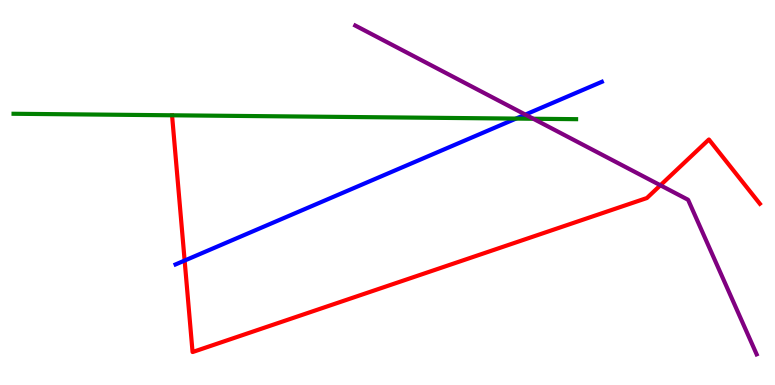[{'lines': ['blue', 'red'], 'intersections': [{'x': 2.38, 'y': 3.23}]}, {'lines': ['green', 'red'], 'intersections': []}, {'lines': ['purple', 'red'], 'intersections': [{'x': 8.52, 'y': 5.19}]}, {'lines': ['blue', 'green'], 'intersections': [{'x': 6.66, 'y': 6.92}]}, {'lines': ['blue', 'purple'], 'intersections': [{'x': 6.78, 'y': 7.02}]}, {'lines': ['green', 'purple'], 'intersections': [{'x': 6.88, 'y': 6.92}]}]